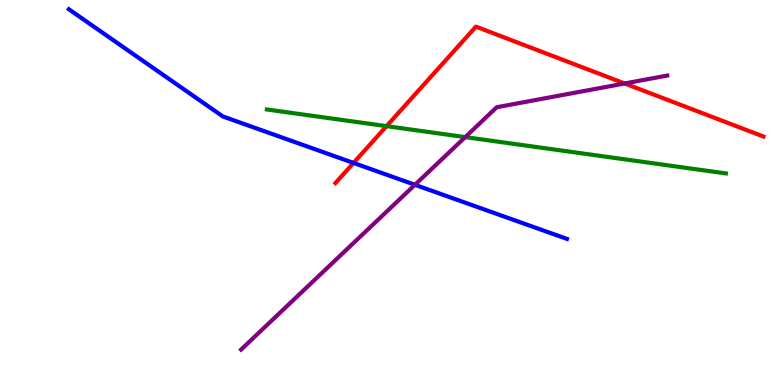[{'lines': ['blue', 'red'], 'intersections': [{'x': 4.56, 'y': 5.77}]}, {'lines': ['green', 'red'], 'intersections': [{'x': 4.99, 'y': 6.72}]}, {'lines': ['purple', 'red'], 'intersections': [{'x': 8.06, 'y': 7.83}]}, {'lines': ['blue', 'green'], 'intersections': []}, {'lines': ['blue', 'purple'], 'intersections': [{'x': 5.35, 'y': 5.2}]}, {'lines': ['green', 'purple'], 'intersections': [{'x': 6.0, 'y': 6.44}]}]